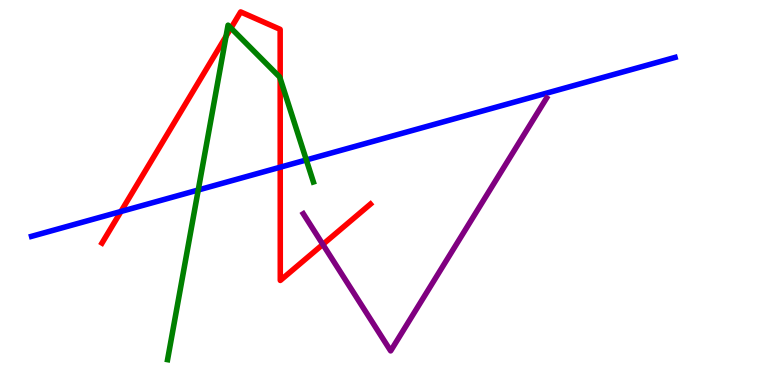[{'lines': ['blue', 'red'], 'intersections': [{'x': 1.56, 'y': 4.51}, {'x': 3.62, 'y': 5.66}]}, {'lines': ['green', 'red'], 'intersections': [{'x': 2.92, 'y': 9.06}, {'x': 2.98, 'y': 9.27}, {'x': 3.62, 'y': 7.96}]}, {'lines': ['purple', 'red'], 'intersections': [{'x': 4.17, 'y': 3.65}]}, {'lines': ['blue', 'green'], 'intersections': [{'x': 2.56, 'y': 5.07}, {'x': 3.95, 'y': 5.85}]}, {'lines': ['blue', 'purple'], 'intersections': []}, {'lines': ['green', 'purple'], 'intersections': []}]